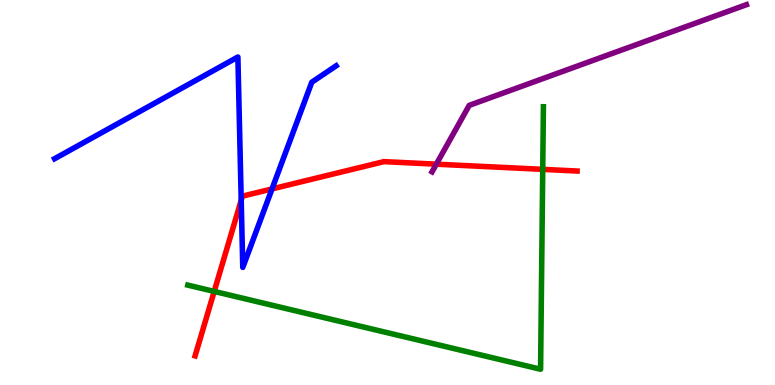[{'lines': ['blue', 'red'], 'intersections': [{'x': 3.11, 'y': 4.8}, {'x': 3.51, 'y': 5.09}]}, {'lines': ['green', 'red'], 'intersections': [{'x': 2.76, 'y': 2.43}, {'x': 7.0, 'y': 5.6}]}, {'lines': ['purple', 'red'], 'intersections': [{'x': 5.63, 'y': 5.74}]}, {'lines': ['blue', 'green'], 'intersections': []}, {'lines': ['blue', 'purple'], 'intersections': []}, {'lines': ['green', 'purple'], 'intersections': []}]